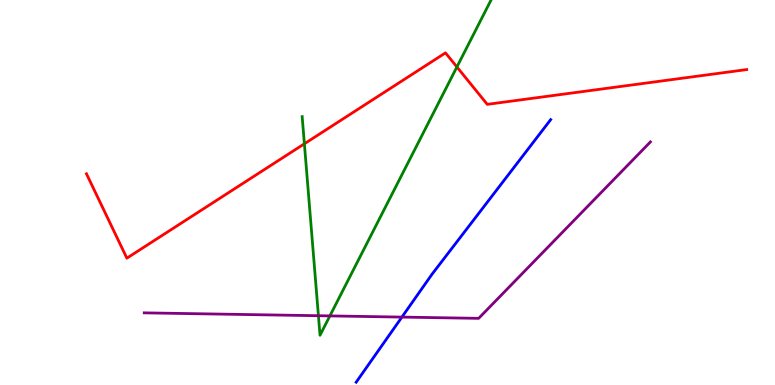[{'lines': ['blue', 'red'], 'intersections': []}, {'lines': ['green', 'red'], 'intersections': [{'x': 3.93, 'y': 6.27}, {'x': 5.9, 'y': 8.26}]}, {'lines': ['purple', 'red'], 'intersections': []}, {'lines': ['blue', 'green'], 'intersections': []}, {'lines': ['blue', 'purple'], 'intersections': [{'x': 5.19, 'y': 1.76}]}, {'lines': ['green', 'purple'], 'intersections': [{'x': 4.11, 'y': 1.8}, {'x': 4.26, 'y': 1.79}]}]